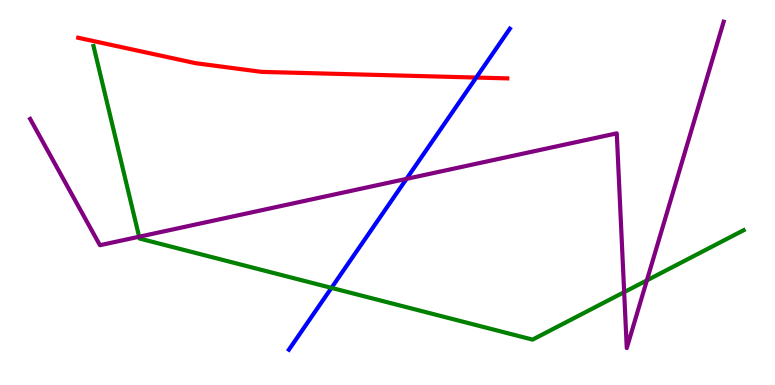[{'lines': ['blue', 'red'], 'intersections': [{'x': 6.14, 'y': 7.99}]}, {'lines': ['green', 'red'], 'intersections': []}, {'lines': ['purple', 'red'], 'intersections': []}, {'lines': ['blue', 'green'], 'intersections': [{'x': 4.28, 'y': 2.52}]}, {'lines': ['blue', 'purple'], 'intersections': [{'x': 5.25, 'y': 5.35}]}, {'lines': ['green', 'purple'], 'intersections': [{'x': 1.8, 'y': 3.85}, {'x': 8.05, 'y': 2.41}, {'x': 8.35, 'y': 2.72}]}]